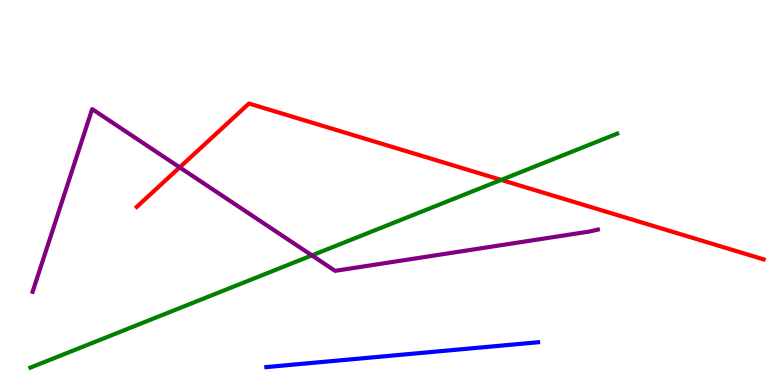[{'lines': ['blue', 'red'], 'intersections': []}, {'lines': ['green', 'red'], 'intersections': [{'x': 6.47, 'y': 5.33}]}, {'lines': ['purple', 'red'], 'intersections': [{'x': 2.32, 'y': 5.65}]}, {'lines': ['blue', 'green'], 'intersections': []}, {'lines': ['blue', 'purple'], 'intersections': []}, {'lines': ['green', 'purple'], 'intersections': [{'x': 4.02, 'y': 3.37}]}]